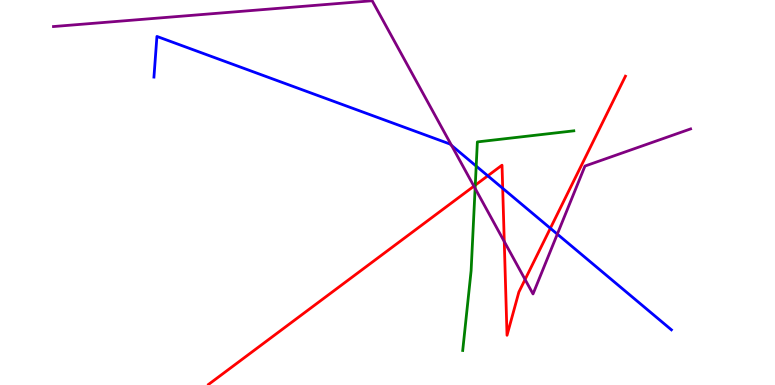[{'lines': ['blue', 'red'], 'intersections': [{'x': 6.29, 'y': 5.43}, {'x': 6.49, 'y': 5.11}, {'x': 7.1, 'y': 4.07}]}, {'lines': ['green', 'red'], 'intersections': [{'x': 6.13, 'y': 5.19}]}, {'lines': ['purple', 'red'], 'intersections': [{'x': 6.11, 'y': 5.16}, {'x': 6.51, 'y': 3.73}, {'x': 6.78, 'y': 2.74}]}, {'lines': ['blue', 'green'], 'intersections': [{'x': 6.14, 'y': 5.69}]}, {'lines': ['blue', 'purple'], 'intersections': [{'x': 5.83, 'y': 6.22}, {'x': 7.19, 'y': 3.92}]}, {'lines': ['green', 'purple'], 'intersections': [{'x': 6.13, 'y': 5.11}]}]